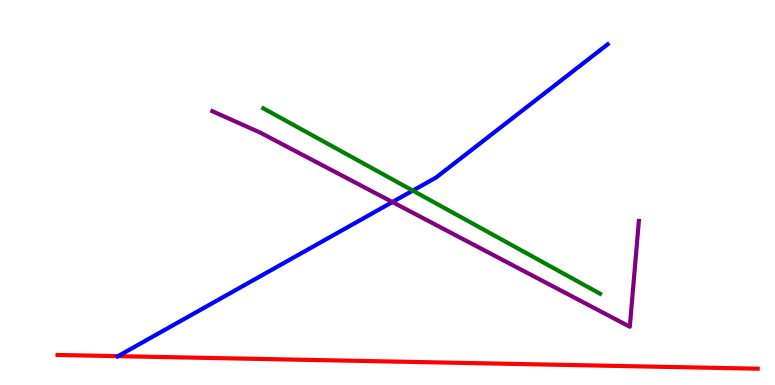[{'lines': ['blue', 'red'], 'intersections': [{'x': 1.52, 'y': 0.749}]}, {'lines': ['green', 'red'], 'intersections': []}, {'lines': ['purple', 'red'], 'intersections': []}, {'lines': ['blue', 'green'], 'intersections': [{'x': 5.33, 'y': 5.05}]}, {'lines': ['blue', 'purple'], 'intersections': [{'x': 5.06, 'y': 4.75}]}, {'lines': ['green', 'purple'], 'intersections': []}]